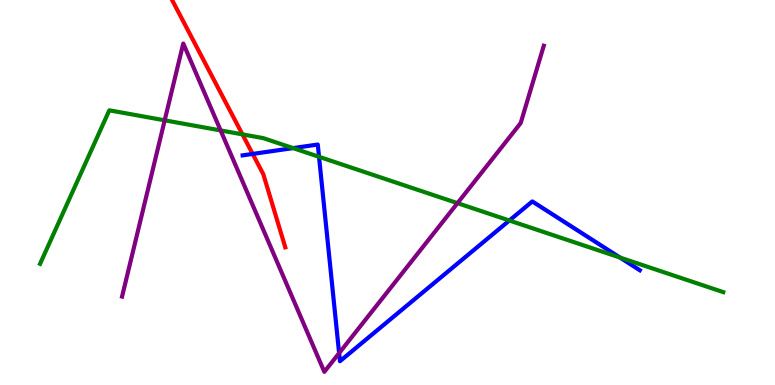[{'lines': ['blue', 'red'], 'intersections': [{'x': 3.26, 'y': 6.0}]}, {'lines': ['green', 'red'], 'intersections': [{'x': 3.13, 'y': 6.51}]}, {'lines': ['purple', 'red'], 'intersections': []}, {'lines': ['blue', 'green'], 'intersections': [{'x': 3.78, 'y': 6.15}, {'x': 4.12, 'y': 5.93}, {'x': 6.57, 'y': 4.27}, {'x': 8.0, 'y': 3.31}]}, {'lines': ['blue', 'purple'], 'intersections': [{'x': 4.38, 'y': 0.828}]}, {'lines': ['green', 'purple'], 'intersections': [{'x': 2.13, 'y': 6.87}, {'x': 2.85, 'y': 6.61}, {'x': 5.9, 'y': 4.72}]}]